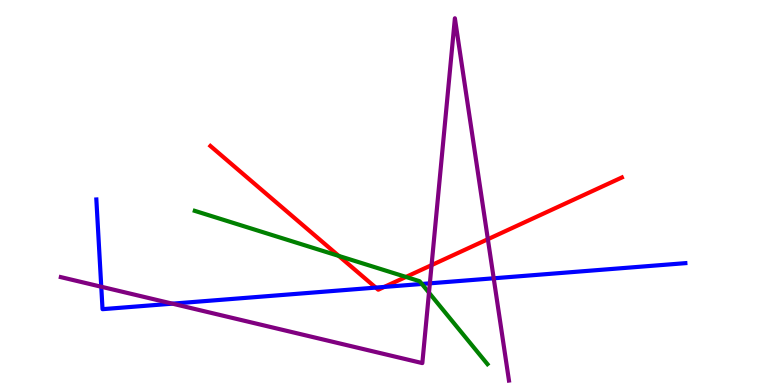[{'lines': ['blue', 'red'], 'intersections': [{'x': 4.85, 'y': 2.53}, {'x': 4.96, 'y': 2.55}]}, {'lines': ['green', 'red'], 'intersections': [{'x': 4.37, 'y': 3.35}, {'x': 5.24, 'y': 2.81}]}, {'lines': ['purple', 'red'], 'intersections': [{'x': 5.57, 'y': 3.11}, {'x': 6.3, 'y': 3.79}]}, {'lines': ['blue', 'green'], 'intersections': [{'x': 5.44, 'y': 2.62}]}, {'lines': ['blue', 'purple'], 'intersections': [{'x': 1.31, 'y': 2.55}, {'x': 2.22, 'y': 2.11}, {'x': 5.55, 'y': 2.64}, {'x': 6.37, 'y': 2.77}]}, {'lines': ['green', 'purple'], 'intersections': [{'x': 5.54, 'y': 2.4}]}]